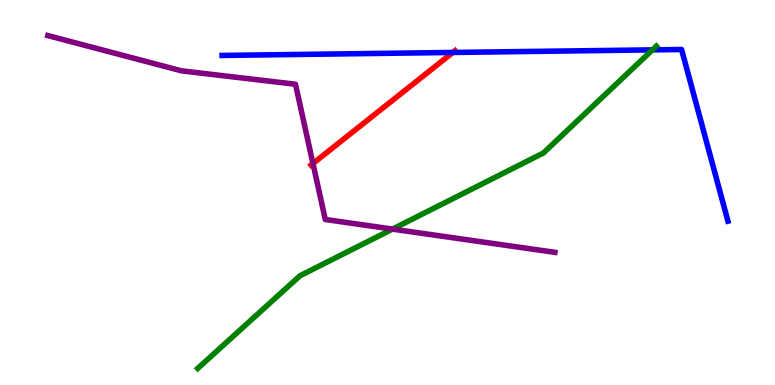[{'lines': ['blue', 'red'], 'intersections': [{'x': 5.84, 'y': 8.64}]}, {'lines': ['green', 'red'], 'intersections': []}, {'lines': ['purple', 'red'], 'intersections': [{'x': 4.04, 'y': 5.75}]}, {'lines': ['blue', 'green'], 'intersections': [{'x': 8.42, 'y': 8.7}]}, {'lines': ['blue', 'purple'], 'intersections': []}, {'lines': ['green', 'purple'], 'intersections': [{'x': 5.06, 'y': 4.05}]}]